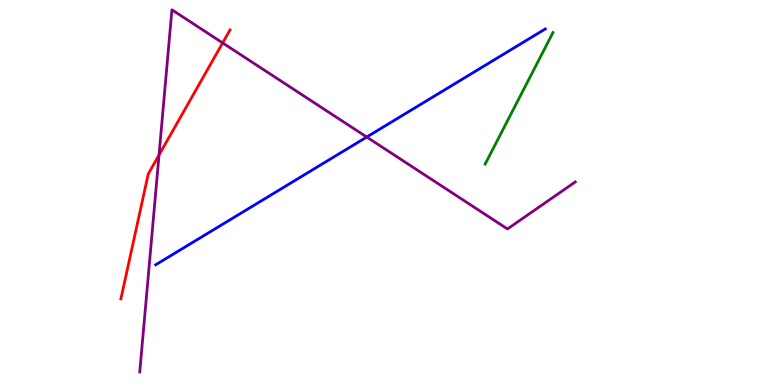[{'lines': ['blue', 'red'], 'intersections': []}, {'lines': ['green', 'red'], 'intersections': []}, {'lines': ['purple', 'red'], 'intersections': [{'x': 2.05, 'y': 5.97}, {'x': 2.87, 'y': 8.89}]}, {'lines': ['blue', 'green'], 'intersections': []}, {'lines': ['blue', 'purple'], 'intersections': [{'x': 4.73, 'y': 6.44}]}, {'lines': ['green', 'purple'], 'intersections': []}]